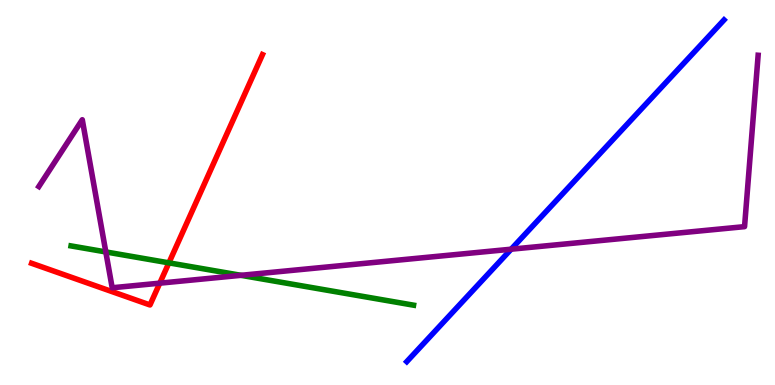[{'lines': ['blue', 'red'], 'intersections': []}, {'lines': ['green', 'red'], 'intersections': [{'x': 2.18, 'y': 3.17}]}, {'lines': ['purple', 'red'], 'intersections': [{'x': 2.06, 'y': 2.65}]}, {'lines': ['blue', 'green'], 'intersections': []}, {'lines': ['blue', 'purple'], 'intersections': [{'x': 6.6, 'y': 3.53}]}, {'lines': ['green', 'purple'], 'intersections': [{'x': 1.37, 'y': 3.46}, {'x': 3.11, 'y': 2.85}]}]